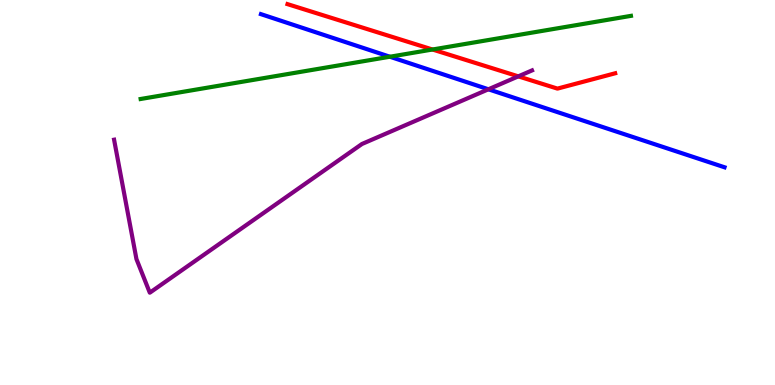[{'lines': ['blue', 'red'], 'intersections': []}, {'lines': ['green', 'red'], 'intersections': [{'x': 5.58, 'y': 8.71}]}, {'lines': ['purple', 'red'], 'intersections': [{'x': 6.69, 'y': 8.02}]}, {'lines': ['blue', 'green'], 'intersections': [{'x': 5.03, 'y': 8.53}]}, {'lines': ['blue', 'purple'], 'intersections': [{'x': 6.3, 'y': 7.68}]}, {'lines': ['green', 'purple'], 'intersections': []}]